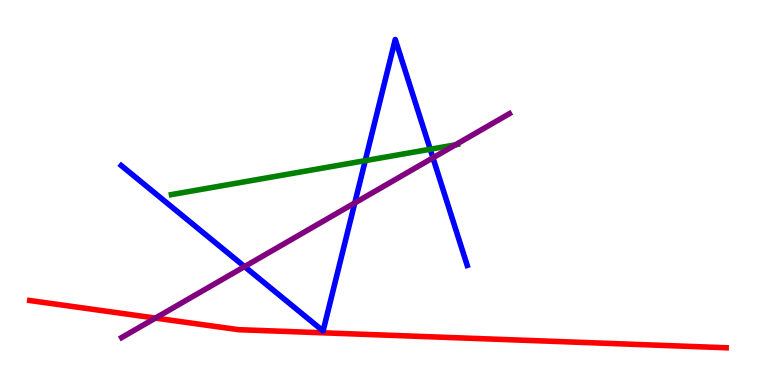[{'lines': ['blue', 'red'], 'intersections': []}, {'lines': ['green', 'red'], 'intersections': []}, {'lines': ['purple', 'red'], 'intersections': [{'x': 2.01, 'y': 1.74}]}, {'lines': ['blue', 'green'], 'intersections': [{'x': 4.71, 'y': 5.83}, {'x': 5.55, 'y': 6.12}]}, {'lines': ['blue', 'purple'], 'intersections': [{'x': 3.16, 'y': 3.08}, {'x': 4.58, 'y': 4.73}, {'x': 5.59, 'y': 5.9}]}, {'lines': ['green', 'purple'], 'intersections': [{'x': 5.88, 'y': 6.24}]}]